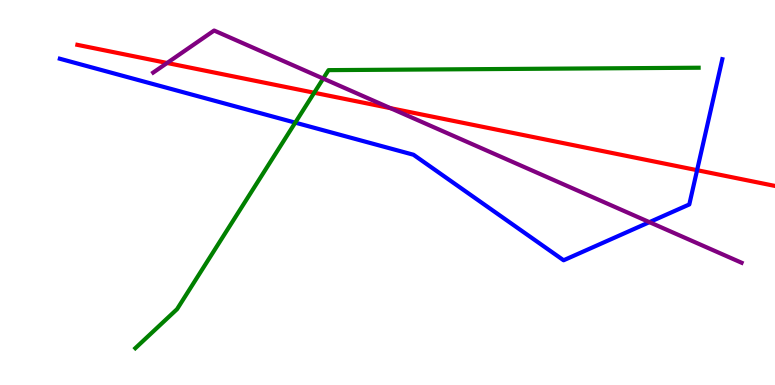[{'lines': ['blue', 'red'], 'intersections': [{'x': 8.99, 'y': 5.58}]}, {'lines': ['green', 'red'], 'intersections': [{'x': 4.05, 'y': 7.59}]}, {'lines': ['purple', 'red'], 'intersections': [{'x': 2.16, 'y': 8.36}, {'x': 5.04, 'y': 7.19}]}, {'lines': ['blue', 'green'], 'intersections': [{'x': 3.81, 'y': 6.81}]}, {'lines': ['blue', 'purple'], 'intersections': [{'x': 8.38, 'y': 4.23}]}, {'lines': ['green', 'purple'], 'intersections': [{'x': 4.17, 'y': 7.96}]}]